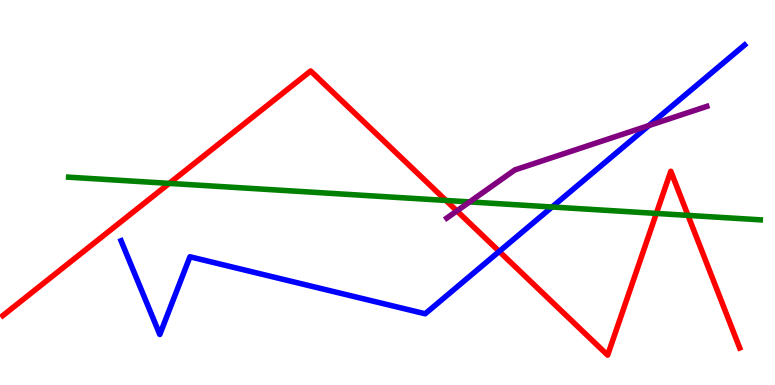[{'lines': ['blue', 'red'], 'intersections': [{'x': 6.44, 'y': 3.47}]}, {'lines': ['green', 'red'], 'intersections': [{'x': 2.18, 'y': 5.24}, {'x': 5.75, 'y': 4.79}, {'x': 8.47, 'y': 4.46}, {'x': 8.88, 'y': 4.41}]}, {'lines': ['purple', 'red'], 'intersections': [{'x': 5.9, 'y': 4.52}]}, {'lines': ['blue', 'green'], 'intersections': [{'x': 7.12, 'y': 4.62}]}, {'lines': ['blue', 'purple'], 'intersections': [{'x': 8.37, 'y': 6.74}]}, {'lines': ['green', 'purple'], 'intersections': [{'x': 6.06, 'y': 4.76}]}]